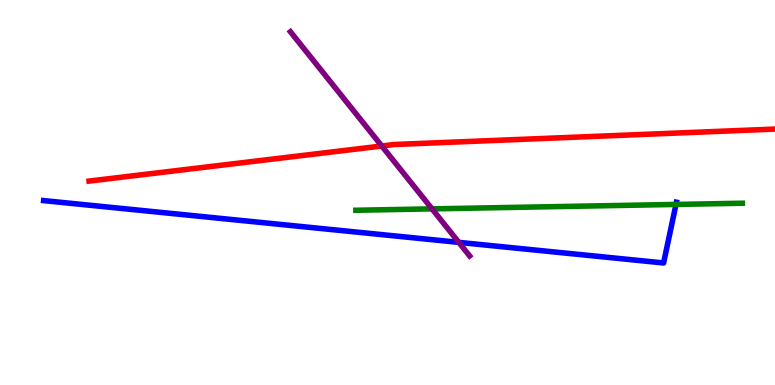[{'lines': ['blue', 'red'], 'intersections': []}, {'lines': ['green', 'red'], 'intersections': []}, {'lines': ['purple', 'red'], 'intersections': [{'x': 4.93, 'y': 6.21}]}, {'lines': ['blue', 'green'], 'intersections': [{'x': 8.72, 'y': 4.69}]}, {'lines': ['blue', 'purple'], 'intersections': [{'x': 5.92, 'y': 3.7}]}, {'lines': ['green', 'purple'], 'intersections': [{'x': 5.57, 'y': 4.57}]}]